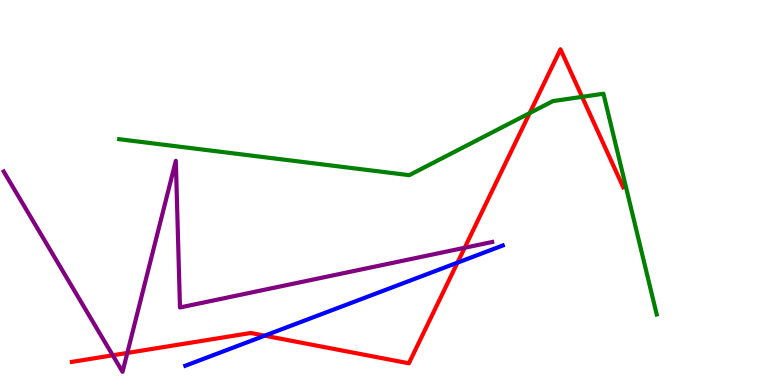[{'lines': ['blue', 'red'], 'intersections': [{'x': 3.42, 'y': 1.28}, {'x': 5.9, 'y': 3.18}]}, {'lines': ['green', 'red'], 'intersections': [{'x': 6.83, 'y': 7.06}, {'x': 7.51, 'y': 7.48}]}, {'lines': ['purple', 'red'], 'intersections': [{'x': 1.45, 'y': 0.771}, {'x': 1.64, 'y': 0.833}, {'x': 6.0, 'y': 3.56}]}, {'lines': ['blue', 'green'], 'intersections': []}, {'lines': ['blue', 'purple'], 'intersections': []}, {'lines': ['green', 'purple'], 'intersections': []}]